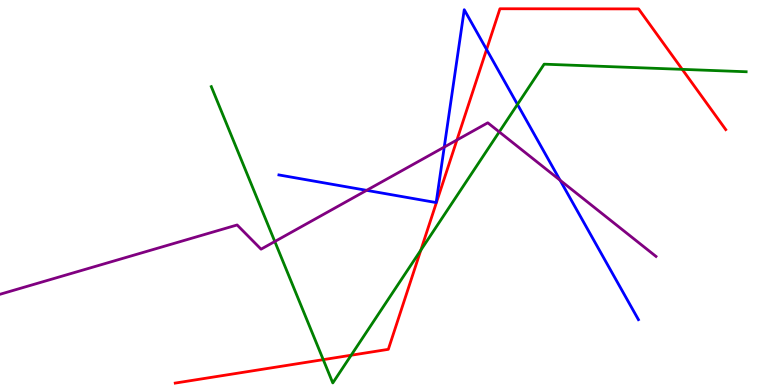[{'lines': ['blue', 'red'], 'intersections': [{'x': 6.28, 'y': 8.71}]}, {'lines': ['green', 'red'], 'intersections': [{'x': 4.17, 'y': 0.659}, {'x': 4.53, 'y': 0.773}, {'x': 5.43, 'y': 3.5}, {'x': 8.8, 'y': 8.2}]}, {'lines': ['purple', 'red'], 'intersections': [{'x': 5.9, 'y': 6.36}]}, {'lines': ['blue', 'green'], 'intersections': [{'x': 6.68, 'y': 7.29}]}, {'lines': ['blue', 'purple'], 'intersections': [{'x': 4.73, 'y': 5.06}, {'x': 5.73, 'y': 6.18}, {'x': 7.23, 'y': 5.32}]}, {'lines': ['green', 'purple'], 'intersections': [{'x': 3.55, 'y': 3.73}, {'x': 6.44, 'y': 6.57}]}]